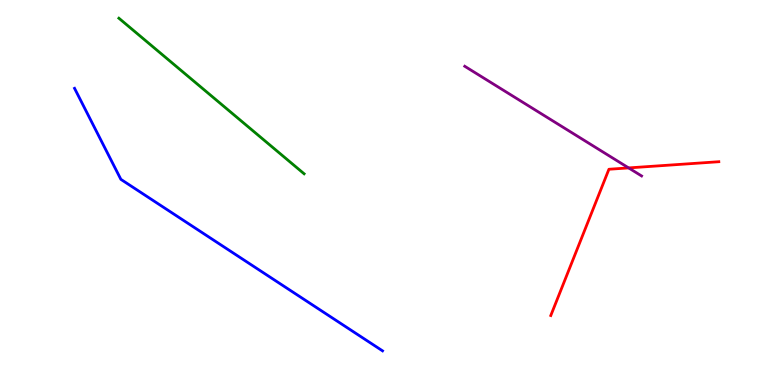[{'lines': ['blue', 'red'], 'intersections': []}, {'lines': ['green', 'red'], 'intersections': []}, {'lines': ['purple', 'red'], 'intersections': [{'x': 8.11, 'y': 5.64}]}, {'lines': ['blue', 'green'], 'intersections': []}, {'lines': ['blue', 'purple'], 'intersections': []}, {'lines': ['green', 'purple'], 'intersections': []}]